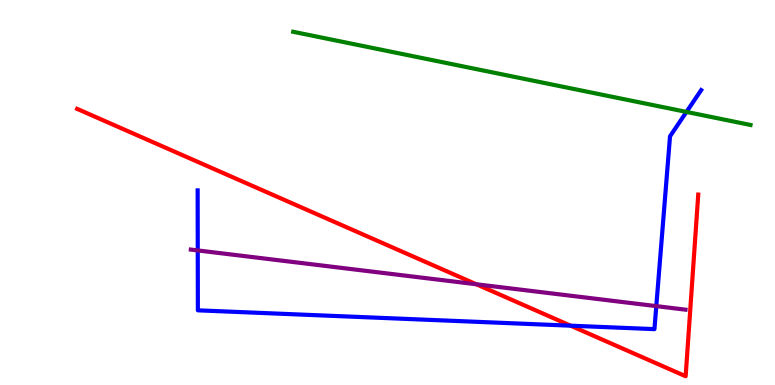[{'lines': ['blue', 'red'], 'intersections': [{'x': 7.36, 'y': 1.54}]}, {'lines': ['green', 'red'], 'intersections': []}, {'lines': ['purple', 'red'], 'intersections': [{'x': 6.15, 'y': 2.62}]}, {'lines': ['blue', 'green'], 'intersections': [{'x': 8.86, 'y': 7.09}]}, {'lines': ['blue', 'purple'], 'intersections': [{'x': 2.55, 'y': 3.5}, {'x': 8.47, 'y': 2.05}]}, {'lines': ['green', 'purple'], 'intersections': []}]